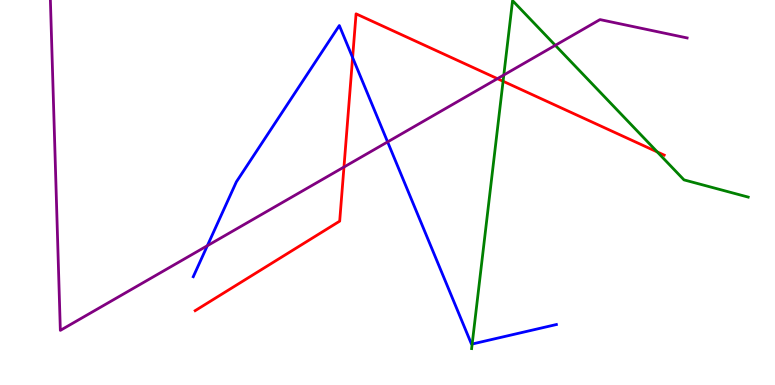[{'lines': ['blue', 'red'], 'intersections': [{'x': 4.55, 'y': 8.5}]}, {'lines': ['green', 'red'], 'intersections': [{'x': 6.49, 'y': 7.89}, {'x': 8.48, 'y': 6.05}]}, {'lines': ['purple', 'red'], 'intersections': [{'x': 4.44, 'y': 5.66}, {'x': 6.42, 'y': 7.96}]}, {'lines': ['blue', 'green'], 'intersections': [{'x': 6.09, 'y': 1.06}]}, {'lines': ['blue', 'purple'], 'intersections': [{'x': 2.68, 'y': 3.62}, {'x': 5.0, 'y': 6.31}]}, {'lines': ['green', 'purple'], 'intersections': [{'x': 6.5, 'y': 8.05}, {'x': 7.17, 'y': 8.82}]}]